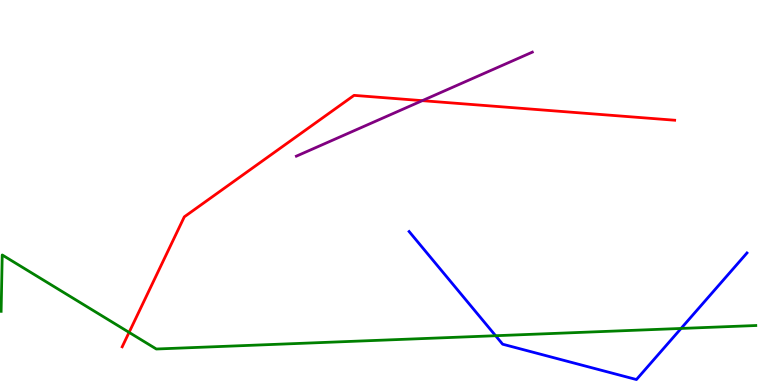[{'lines': ['blue', 'red'], 'intersections': []}, {'lines': ['green', 'red'], 'intersections': [{'x': 1.67, 'y': 1.37}]}, {'lines': ['purple', 'red'], 'intersections': [{'x': 5.45, 'y': 7.39}]}, {'lines': ['blue', 'green'], 'intersections': [{'x': 6.39, 'y': 1.28}, {'x': 8.79, 'y': 1.47}]}, {'lines': ['blue', 'purple'], 'intersections': []}, {'lines': ['green', 'purple'], 'intersections': []}]